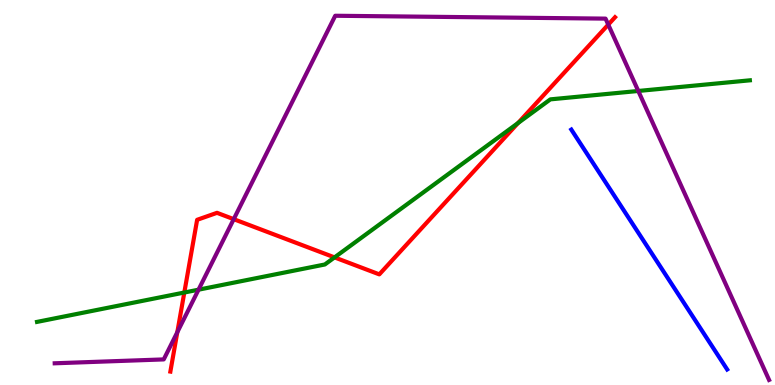[{'lines': ['blue', 'red'], 'intersections': []}, {'lines': ['green', 'red'], 'intersections': [{'x': 2.38, 'y': 2.4}, {'x': 4.32, 'y': 3.31}, {'x': 6.68, 'y': 6.8}]}, {'lines': ['purple', 'red'], 'intersections': [{'x': 2.29, 'y': 1.37}, {'x': 3.02, 'y': 4.31}, {'x': 7.85, 'y': 9.36}]}, {'lines': ['blue', 'green'], 'intersections': []}, {'lines': ['blue', 'purple'], 'intersections': []}, {'lines': ['green', 'purple'], 'intersections': [{'x': 2.56, 'y': 2.48}, {'x': 8.24, 'y': 7.64}]}]